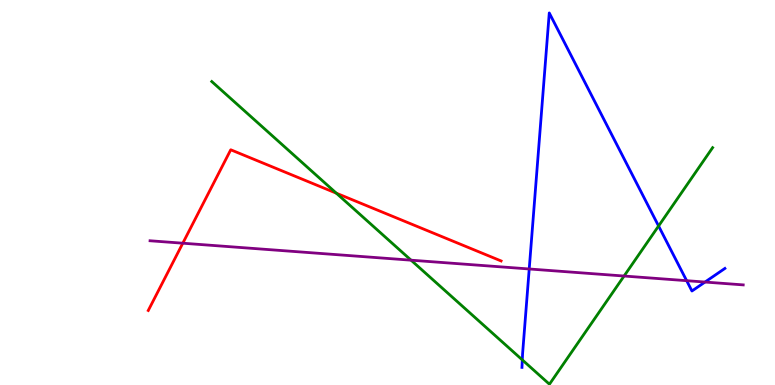[{'lines': ['blue', 'red'], 'intersections': []}, {'lines': ['green', 'red'], 'intersections': [{'x': 4.34, 'y': 4.98}]}, {'lines': ['purple', 'red'], 'intersections': [{'x': 2.36, 'y': 3.68}]}, {'lines': ['blue', 'green'], 'intersections': [{'x': 6.74, 'y': 0.652}, {'x': 8.5, 'y': 4.13}]}, {'lines': ['blue', 'purple'], 'intersections': [{'x': 6.83, 'y': 3.01}, {'x': 8.86, 'y': 2.71}, {'x': 9.1, 'y': 2.67}]}, {'lines': ['green', 'purple'], 'intersections': [{'x': 5.3, 'y': 3.24}, {'x': 8.05, 'y': 2.83}]}]